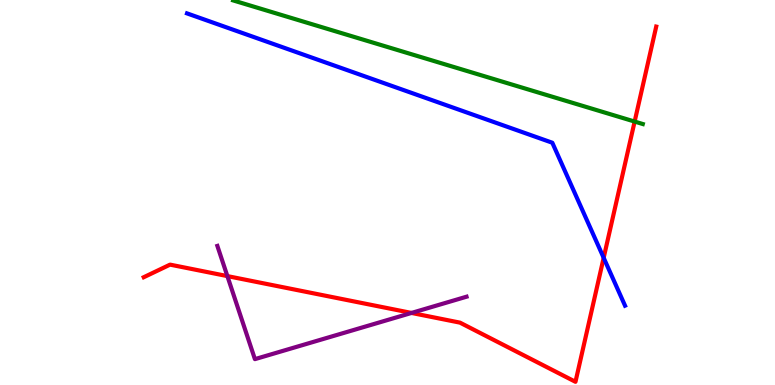[{'lines': ['blue', 'red'], 'intersections': [{'x': 7.79, 'y': 3.3}]}, {'lines': ['green', 'red'], 'intersections': [{'x': 8.19, 'y': 6.84}]}, {'lines': ['purple', 'red'], 'intersections': [{'x': 2.93, 'y': 2.83}, {'x': 5.31, 'y': 1.87}]}, {'lines': ['blue', 'green'], 'intersections': []}, {'lines': ['blue', 'purple'], 'intersections': []}, {'lines': ['green', 'purple'], 'intersections': []}]